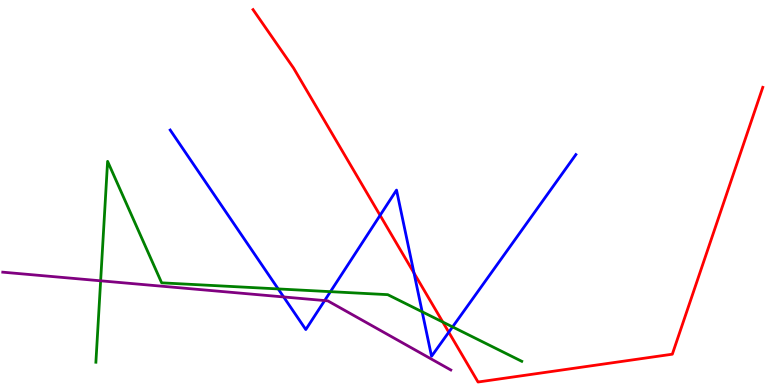[{'lines': ['blue', 'red'], 'intersections': [{'x': 4.9, 'y': 4.41}, {'x': 5.34, 'y': 2.91}, {'x': 5.79, 'y': 1.37}]}, {'lines': ['green', 'red'], 'intersections': [{'x': 5.71, 'y': 1.64}]}, {'lines': ['purple', 'red'], 'intersections': []}, {'lines': ['blue', 'green'], 'intersections': [{'x': 3.59, 'y': 2.5}, {'x': 4.26, 'y': 2.42}, {'x': 5.45, 'y': 1.9}, {'x': 5.84, 'y': 1.51}]}, {'lines': ['blue', 'purple'], 'intersections': [{'x': 3.66, 'y': 2.29}, {'x': 4.19, 'y': 2.19}]}, {'lines': ['green', 'purple'], 'intersections': [{'x': 1.3, 'y': 2.71}]}]